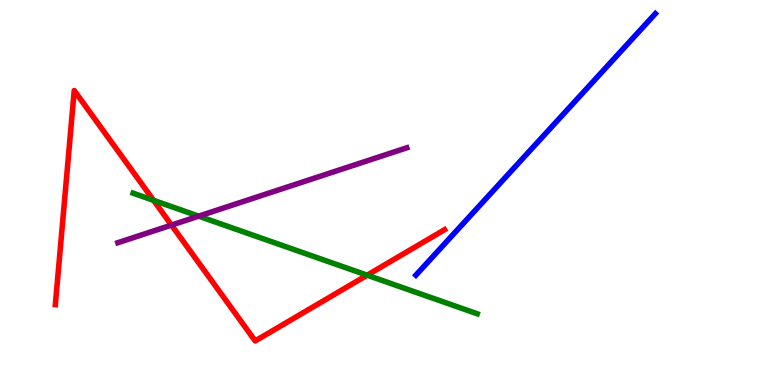[{'lines': ['blue', 'red'], 'intersections': []}, {'lines': ['green', 'red'], 'intersections': [{'x': 1.98, 'y': 4.8}, {'x': 4.74, 'y': 2.85}]}, {'lines': ['purple', 'red'], 'intersections': [{'x': 2.21, 'y': 4.15}]}, {'lines': ['blue', 'green'], 'intersections': []}, {'lines': ['blue', 'purple'], 'intersections': []}, {'lines': ['green', 'purple'], 'intersections': [{'x': 2.56, 'y': 4.39}]}]